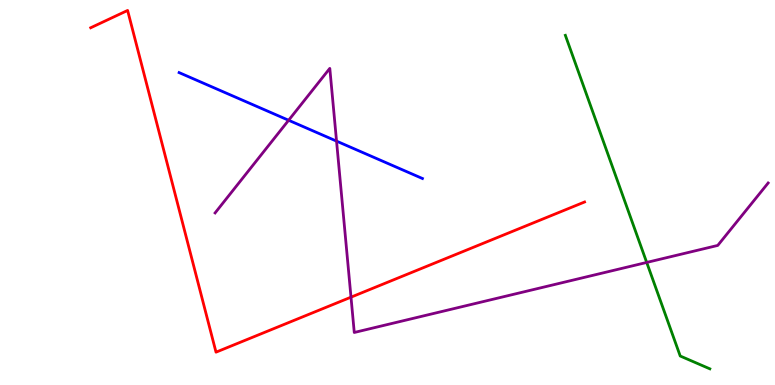[{'lines': ['blue', 'red'], 'intersections': []}, {'lines': ['green', 'red'], 'intersections': []}, {'lines': ['purple', 'red'], 'intersections': [{'x': 4.53, 'y': 2.28}]}, {'lines': ['blue', 'green'], 'intersections': []}, {'lines': ['blue', 'purple'], 'intersections': [{'x': 3.72, 'y': 6.88}, {'x': 4.34, 'y': 6.33}]}, {'lines': ['green', 'purple'], 'intersections': [{'x': 8.34, 'y': 3.18}]}]